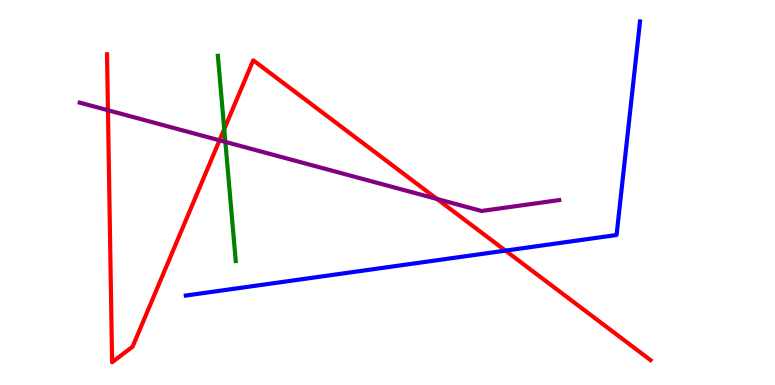[{'lines': ['blue', 'red'], 'intersections': [{'x': 6.52, 'y': 3.49}]}, {'lines': ['green', 'red'], 'intersections': [{'x': 2.89, 'y': 6.65}]}, {'lines': ['purple', 'red'], 'intersections': [{'x': 1.39, 'y': 7.14}, {'x': 2.83, 'y': 6.36}, {'x': 5.64, 'y': 4.83}]}, {'lines': ['blue', 'green'], 'intersections': []}, {'lines': ['blue', 'purple'], 'intersections': []}, {'lines': ['green', 'purple'], 'intersections': [{'x': 2.91, 'y': 6.31}]}]